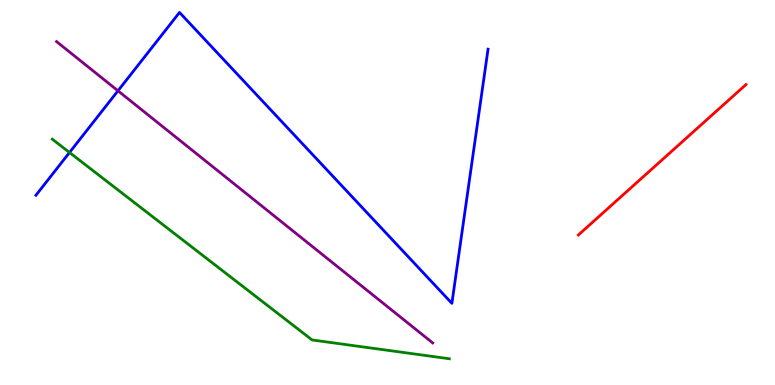[{'lines': ['blue', 'red'], 'intersections': []}, {'lines': ['green', 'red'], 'intersections': []}, {'lines': ['purple', 'red'], 'intersections': []}, {'lines': ['blue', 'green'], 'intersections': [{'x': 0.897, 'y': 6.04}]}, {'lines': ['blue', 'purple'], 'intersections': [{'x': 1.52, 'y': 7.64}]}, {'lines': ['green', 'purple'], 'intersections': []}]